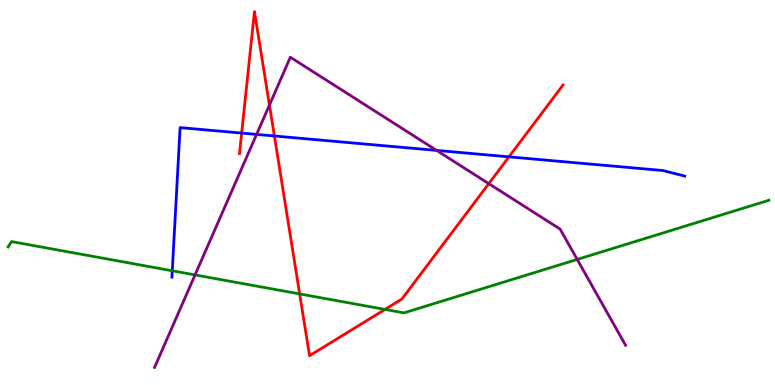[{'lines': ['blue', 'red'], 'intersections': [{'x': 3.12, 'y': 6.54}, {'x': 3.54, 'y': 6.47}, {'x': 6.57, 'y': 5.93}]}, {'lines': ['green', 'red'], 'intersections': [{'x': 3.87, 'y': 2.37}, {'x': 4.97, 'y': 1.96}]}, {'lines': ['purple', 'red'], 'intersections': [{'x': 3.48, 'y': 7.27}, {'x': 6.31, 'y': 5.23}]}, {'lines': ['blue', 'green'], 'intersections': [{'x': 2.22, 'y': 2.97}]}, {'lines': ['blue', 'purple'], 'intersections': [{'x': 3.31, 'y': 6.51}, {'x': 5.63, 'y': 6.09}]}, {'lines': ['green', 'purple'], 'intersections': [{'x': 2.52, 'y': 2.86}, {'x': 7.45, 'y': 3.26}]}]